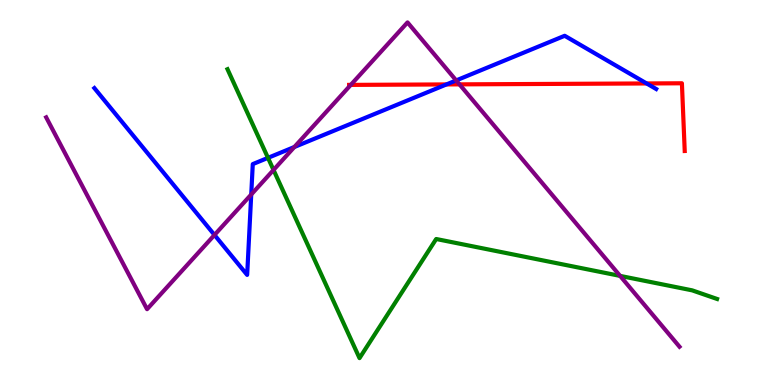[{'lines': ['blue', 'red'], 'intersections': [{'x': 5.76, 'y': 7.81}, {'x': 8.34, 'y': 7.83}]}, {'lines': ['green', 'red'], 'intersections': []}, {'lines': ['purple', 'red'], 'intersections': [{'x': 4.53, 'y': 7.8}, {'x': 5.93, 'y': 7.81}]}, {'lines': ['blue', 'green'], 'intersections': [{'x': 3.46, 'y': 5.9}]}, {'lines': ['blue', 'purple'], 'intersections': [{'x': 2.77, 'y': 3.9}, {'x': 3.24, 'y': 4.95}, {'x': 3.8, 'y': 6.18}, {'x': 5.89, 'y': 7.91}]}, {'lines': ['green', 'purple'], 'intersections': [{'x': 3.53, 'y': 5.59}, {'x': 8.0, 'y': 2.83}]}]